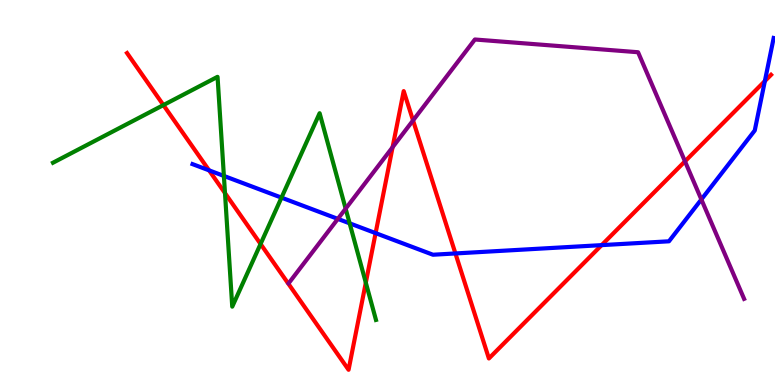[{'lines': ['blue', 'red'], 'intersections': [{'x': 2.7, 'y': 5.58}, {'x': 4.85, 'y': 3.95}, {'x': 5.88, 'y': 3.42}, {'x': 7.76, 'y': 3.63}, {'x': 9.87, 'y': 7.89}]}, {'lines': ['green', 'red'], 'intersections': [{'x': 2.11, 'y': 7.27}, {'x': 2.9, 'y': 4.98}, {'x': 3.36, 'y': 3.66}, {'x': 4.72, 'y': 2.66}]}, {'lines': ['purple', 'red'], 'intersections': [{'x': 5.07, 'y': 6.18}, {'x': 5.33, 'y': 6.87}, {'x': 8.84, 'y': 5.81}]}, {'lines': ['blue', 'green'], 'intersections': [{'x': 2.89, 'y': 5.43}, {'x': 3.63, 'y': 4.87}, {'x': 4.51, 'y': 4.2}]}, {'lines': ['blue', 'purple'], 'intersections': [{'x': 4.36, 'y': 4.31}, {'x': 9.05, 'y': 4.82}]}, {'lines': ['green', 'purple'], 'intersections': [{'x': 4.46, 'y': 4.58}]}]